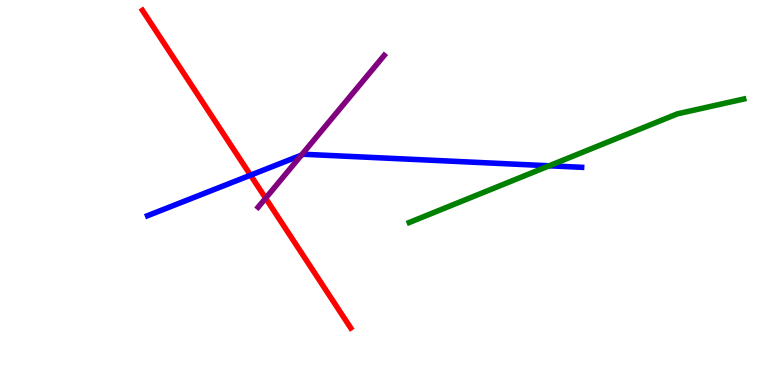[{'lines': ['blue', 'red'], 'intersections': [{'x': 3.23, 'y': 5.45}]}, {'lines': ['green', 'red'], 'intersections': []}, {'lines': ['purple', 'red'], 'intersections': [{'x': 3.43, 'y': 4.85}]}, {'lines': ['blue', 'green'], 'intersections': [{'x': 7.09, 'y': 5.69}]}, {'lines': ['blue', 'purple'], 'intersections': [{'x': 3.89, 'y': 5.97}]}, {'lines': ['green', 'purple'], 'intersections': []}]